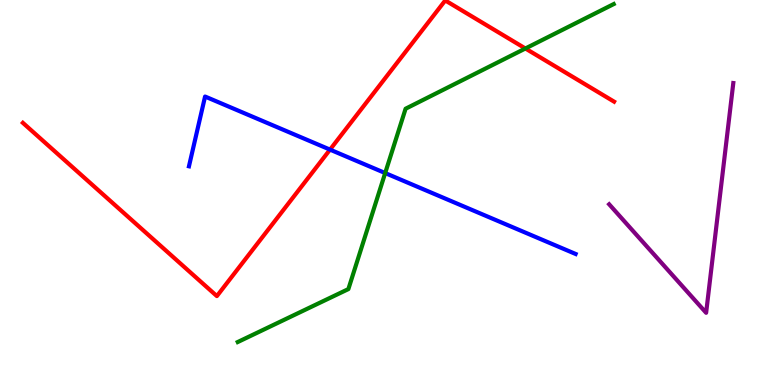[{'lines': ['blue', 'red'], 'intersections': [{'x': 4.26, 'y': 6.11}]}, {'lines': ['green', 'red'], 'intersections': [{'x': 6.78, 'y': 8.74}]}, {'lines': ['purple', 'red'], 'intersections': []}, {'lines': ['blue', 'green'], 'intersections': [{'x': 4.97, 'y': 5.5}]}, {'lines': ['blue', 'purple'], 'intersections': []}, {'lines': ['green', 'purple'], 'intersections': []}]